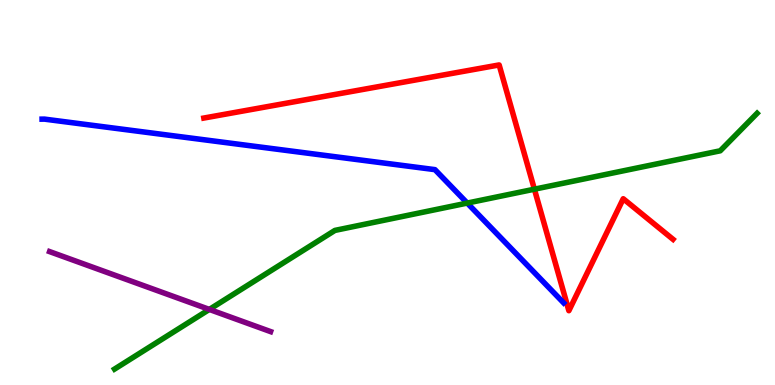[{'lines': ['blue', 'red'], 'intersections': []}, {'lines': ['green', 'red'], 'intersections': [{'x': 6.9, 'y': 5.09}]}, {'lines': ['purple', 'red'], 'intersections': []}, {'lines': ['blue', 'green'], 'intersections': [{'x': 6.03, 'y': 4.73}]}, {'lines': ['blue', 'purple'], 'intersections': []}, {'lines': ['green', 'purple'], 'intersections': [{'x': 2.7, 'y': 1.96}]}]